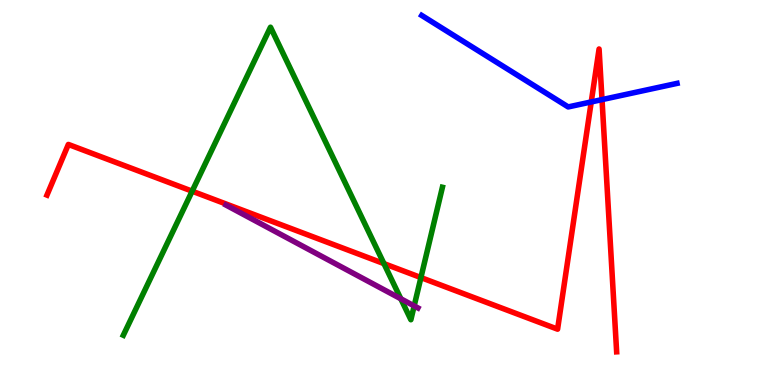[{'lines': ['blue', 'red'], 'intersections': [{'x': 7.63, 'y': 7.35}, {'x': 7.77, 'y': 7.41}]}, {'lines': ['green', 'red'], 'intersections': [{'x': 2.48, 'y': 5.03}, {'x': 4.95, 'y': 3.15}, {'x': 5.43, 'y': 2.79}]}, {'lines': ['purple', 'red'], 'intersections': []}, {'lines': ['blue', 'green'], 'intersections': []}, {'lines': ['blue', 'purple'], 'intersections': []}, {'lines': ['green', 'purple'], 'intersections': [{'x': 5.17, 'y': 2.24}, {'x': 5.34, 'y': 2.05}]}]